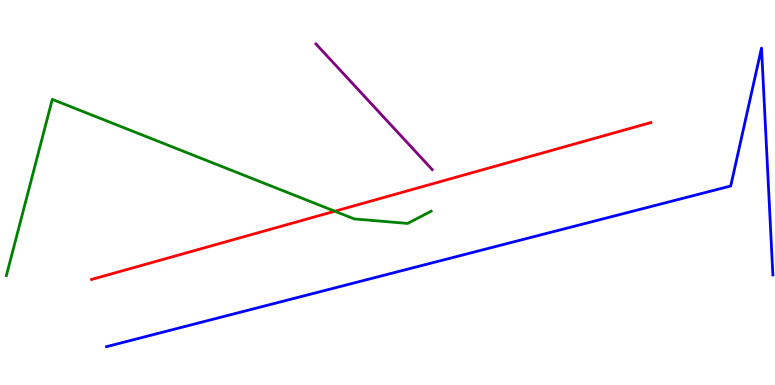[{'lines': ['blue', 'red'], 'intersections': []}, {'lines': ['green', 'red'], 'intersections': [{'x': 4.32, 'y': 4.51}]}, {'lines': ['purple', 'red'], 'intersections': []}, {'lines': ['blue', 'green'], 'intersections': []}, {'lines': ['blue', 'purple'], 'intersections': []}, {'lines': ['green', 'purple'], 'intersections': []}]